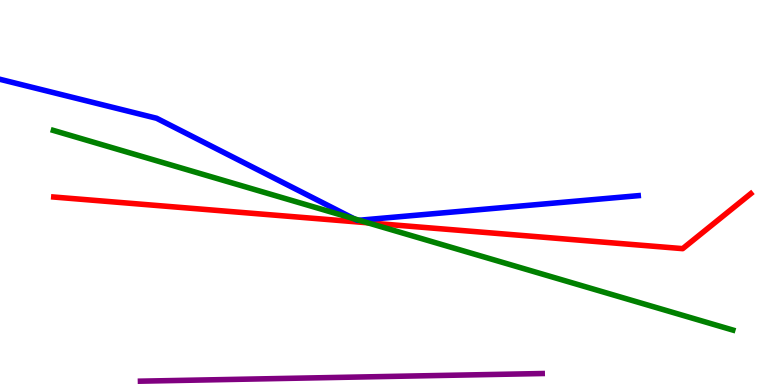[{'lines': ['blue', 'red'], 'intersections': []}, {'lines': ['green', 'red'], 'intersections': [{'x': 4.75, 'y': 4.21}]}, {'lines': ['purple', 'red'], 'intersections': []}, {'lines': ['blue', 'green'], 'intersections': [{'x': 4.57, 'y': 4.32}, {'x': 4.63, 'y': 4.28}]}, {'lines': ['blue', 'purple'], 'intersections': []}, {'lines': ['green', 'purple'], 'intersections': []}]